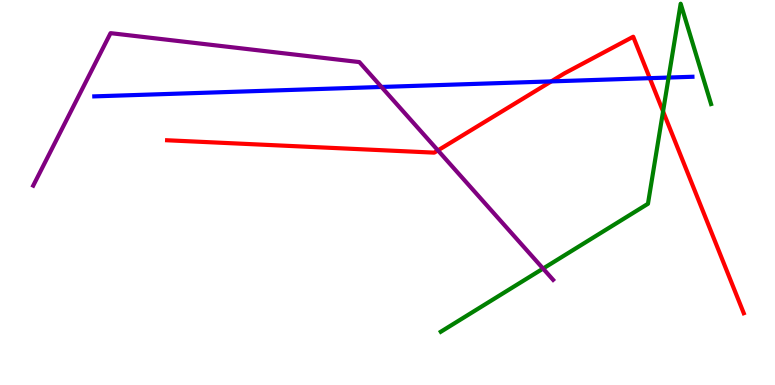[{'lines': ['blue', 'red'], 'intersections': [{'x': 7.11, 'y': 7.89}, {'x': 8.38, 'y': 7.97}]}, {'lines': ['green', 'red'], 'intersections': [{'x': 8.56, 'y': 7.11}]}, {'lines': ['purple', 'red'], 'intersections': [{'x': 5.65, 'y': 6.09}]}, {'lines': ['blue', 'green'], 'intersections': [{'x': 8.63, 'y': 7.99}]}, {'lines': ['blue', 'purple'], 'intersections': [{'x': 4.92, 'y': 7.74}]}, {'lines': ['green', 'purple'], 'intersections': [{'x': 7.01, 'y': 3.02}]}]